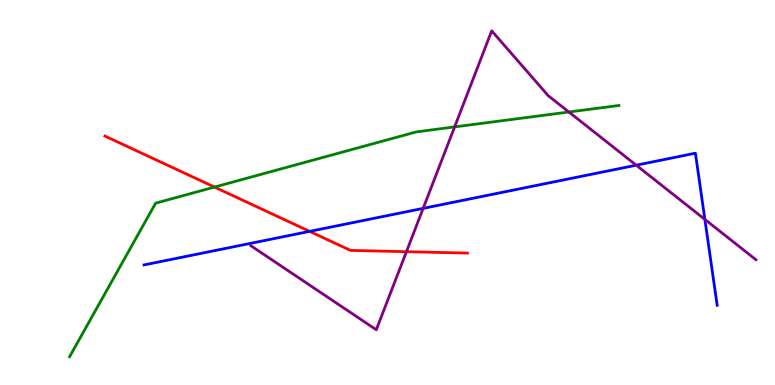[{'lines': ['blue', 'red'], 'intersections': [{'x': 4.0, 'y': 3.99}]}, {'lines': ['green', 'red'], 'intersections': [{'x': 2.77, 'y': 5.14}]}, {'lines': ['purple', 'red'], 'intersections': [{'x': 5.24, 'y': 3.46}]}, {'lines': ['blue', 'green'], 'intersections': []}, {'lines': ['blue', 'purple'], 'intersections': [{'x': 5.46, 'y': 4.59}, {'x': 8.21, 'y': 5.71}, {'x': 9.1, 'y': 4.3}]}, {'lines': ['green', 'purple'], 'intersections': [{'x': 5.87, 'y': 6.7}, {'x': 7.34, 'y': 7.09}]}]